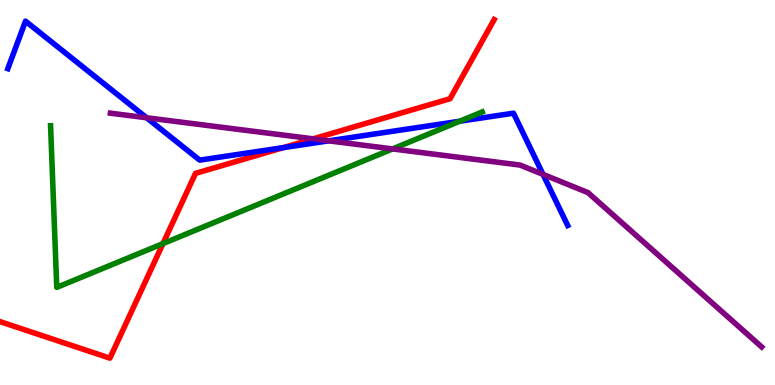[{'lines': ['blue', 'red'], 'intersections': [{'x': 3.66, 'y': 6.17}]}, {'lines': ['green', 'red'], 'intersections': [{'x': 2.1, 'y': 3.67}]}, {'lines': ['purple', 'red'], 'intersections': [{'x': 4.04, 'y': 6.39}]}, {'lines': ['blue', 'green'], 'intersections': [{'x': 5.93, 'y': 6.85}]}, {'lines': ['blue', 'purple'], 'intersections': [{'x': 1.89, 'y': 6.94}, {'x': 4.24, 'y': 6.34}, {'x': 7.01, 'y': 5.47}]}, {'lines': ['green', 'purple'], 'intersections': [{'x': 5.07, 'y': 6.13}]}]